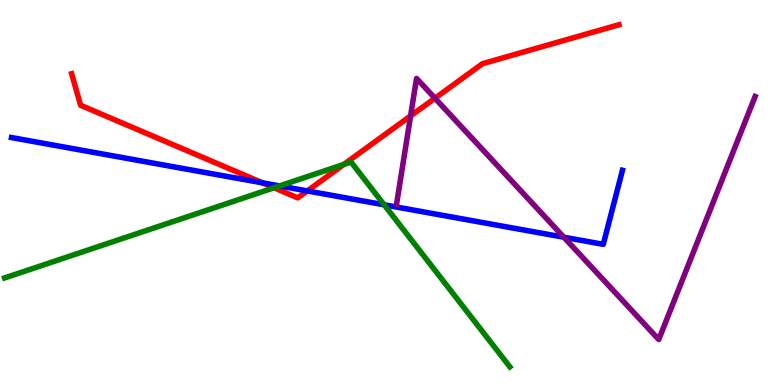[{'lines': ['blue', 'red'], 'intersections': [{'x': 3.39, 'y': 5.25}, {'x': 3.97, 'y': 5.04}]}, {'lines': ['green', 'red'], 'intersections': [{'x': 3.54, 'y': 5.12}, {'x': 4.44, 'y': 5.73}]}, {'lines': ['purple', 'red'], 'intersections': [{'x': 5.3, 'y': 6.99}, {'x': 5.61, 'y': 7.45}]}, {'lines': ['blue', 'green'], 'intersections': [{'x': 3.61, 'y': 5.17}, {'x': 4.96, 'y': 4.68}]}, {'lines': ['blue', 'purple'], 'intersections': [{'x': 7.28, 'y': 3.84}]}, {'lines': ['green', 'purple'], 'intersections': []}]